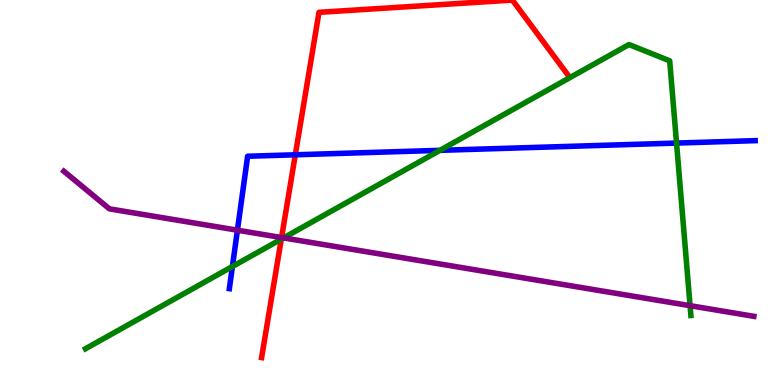[{'lines': ['blue', 'red'], 'intersections': [{'x': 3.81, 'y': 5.98}]}, {'lines': ['green', 'red'], 'intersections': [{'x': 3.63, 'y': 3.79}]}, {'lines': ['purple', 'red'], 'intersections': [{'x': 3.63, 'y': 3.83}]}, {'lines': ['blue', 'green'], 'intersections': [{'x': 3.0, 'y': 3.08}, {'x': 5.68, 'y': 6.09}, {'x': 8.73, 'y': 6.28}]}, {'lines': ['blue', 'purple'], 'intersections': [{'x': 3.06, 'y': 4.02}]}, {'lines': ['green', 'purple'], 'intersections': [{'x': 3.66, 'y': 3.82}, {'x': 8.9, 'y': 2.06}]}]